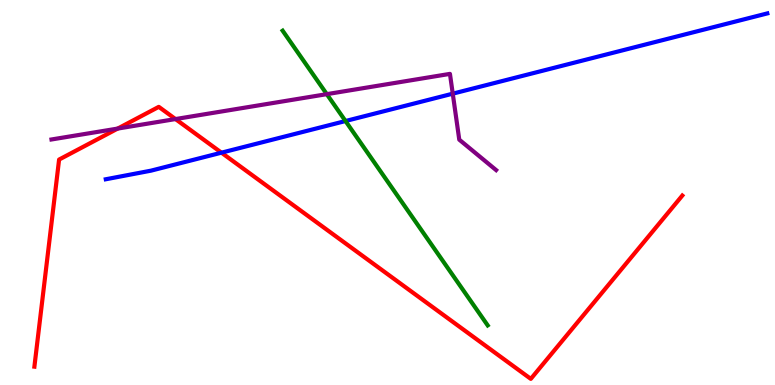[{'lines': ['blue', 'red'], 'intersections': [{'x': 2.86, 'y': 6.03}]}, {'lines': ['green', 'red'], 'intersections': []}, {'lines': ['purple', 'red'], 'intersections': [{'x': 1.52, 'y': 6.66}, {'x': 2.26, 'y': 6.91}]}, {'lines': ['blue', 'green'], 'intersections': [{'x': 4.46, 'y': 6.86}]}, {'lines': ['blue', 'purple'], 'intersections': [{'x': 5.84, 'y': 7.57}]}, {'lines': ['green', 'purple'], 'intersections': [{'x': 4.22, 'y': 7.55}]}]